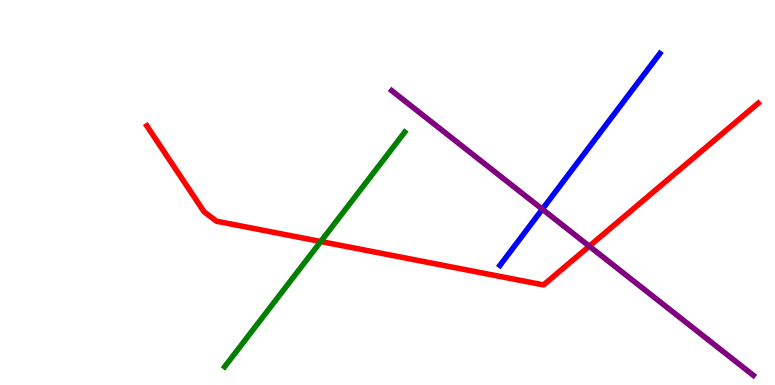[{'lines': ['blue', 'red'], 'intersections': []}, {'lines': ['green', 'red'], 'intersections': [{'x': 4.14, 'y': 3.73}]}, {'lines': ['purple', 'red'], 'intersections': [{'x': 7.6, 'y': 3.61}]}, {'lines': ['blue', 'green'], 'intersections': []}, {'lines': ['blue', 'purple'], 'intersections': [{'x': 7.0, 'y': 4.57}]}, {'lines': ['green', 'purple'], 'intersections': []}]